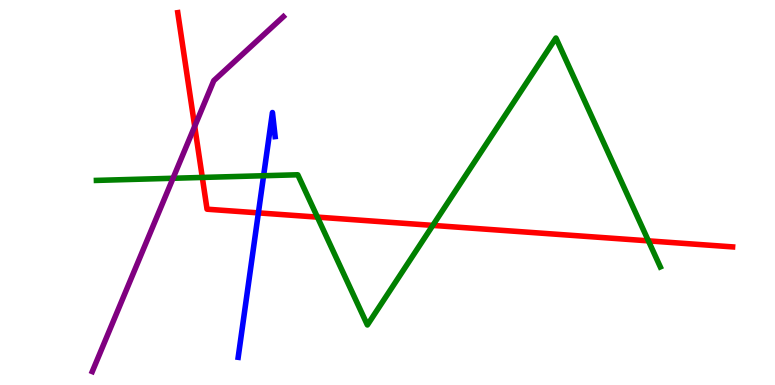[{'lines': ['blue', 'red'], 'intersections': [{'x': 3.33, 'y': 4.47}]}, {'lines': ['green', 'red'], 'intersections': [{'x': 2.61, 'y': 5.39}, {'x': 4.1, 'y': 4.36}, {'x': 5.58, 'y': 4.15}, {'x': 8.37, 'y': 3.74}]}, {'lines': ['purple', 'red'], 'intersections': [{'x': 2.51, 'y': 6.72}]}, {'lines': ['blue', 'green'], 'intersections': [{'x': 3.4, 'y': 5.44}]}, {'lines': ['blue', 'purple'], 'intersections': []}, {'lines': ['green', 'purple'], 'intersections': [{'x': 2.23, 'y': 5.37}]}]